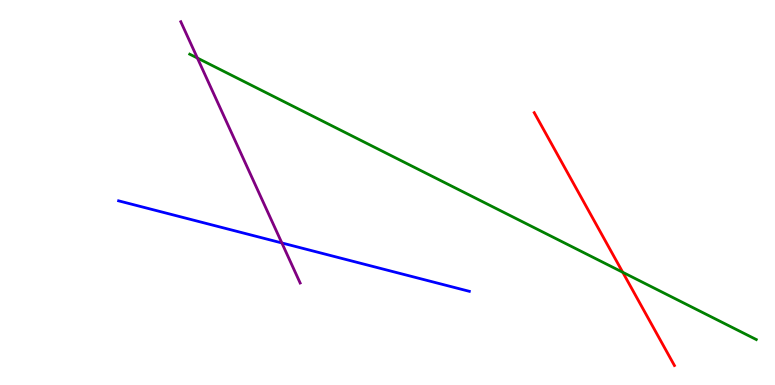[{'lines': ['blue', 'red'], 'intersections': []}, {'lines': ['green', 'red'], 'intersections': [{'x': 8.04, 'y': 2.93}]}, {'lines': ['purple', 'red'], 'intersections': []}, {'lines': ['blue', 'green'], 'intersections': []}, {'lines': ['blue', 'purple'], 'intersections': [{'x': 3.64, 'y': 3.69}]}, {'lines': ['green', 'purple'], 'intersections': [{'x': 2.55, 'y': 8.49}]}]